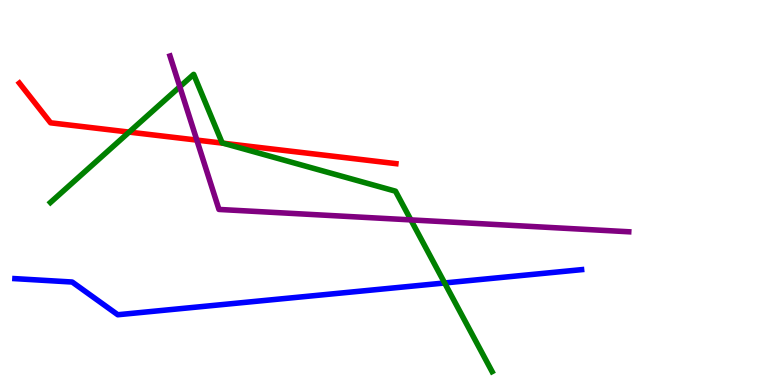[{'lines': ['blue', 'red'], 'intersections': []}, {'lines': ['green', 'red'], 'intersections': [{'x': 1.67, 'y': 6.57}, {'x': 2.88, 'y': 6.28}]}, {'lines': ['purple', 'red'], 'intersections': [{'x': 2.54, 'y': 6.36}]}, {'lines': ['blue', 'green'], 'intersections': [{'x': 5.74, 'y': 2.65}]}, {'lines': ['blue', 'purple'], 'intersections': []}, {'lines': ['green', 'purple'], 'intersections': [{'x': 2.32, 'y': 7.75}, {'x': 5.3, 'y': 4.29}]}]